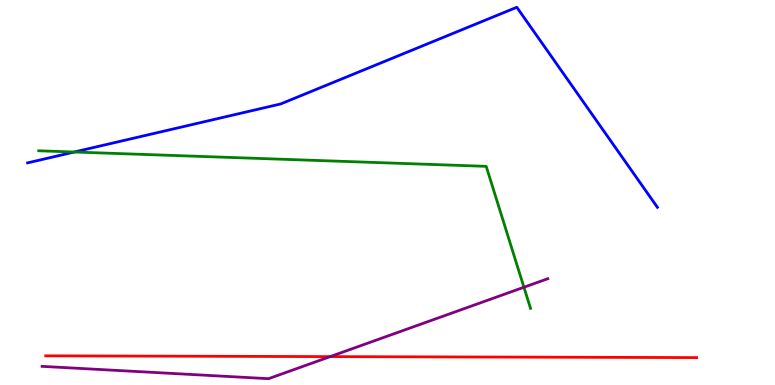[{'lines': ['blue', 'red'], 'intersections': []}, {'lines': ['green', 'red'], 'intersections': []}, {'lines': ['purple', 'red'], 'intersections': [{'x': 4.26, 'y': 0.737}]}, {'lines': ['blue', 'green'], 'intersections': [{'x': 0.958, 'y': 6.05}]}, {'lines': ['blue', 'purple'], 'intersections': []}, {'lines': ['green', 'purple'], 'intersections': [{'x': 6.76, 'y': 2.54}]}]